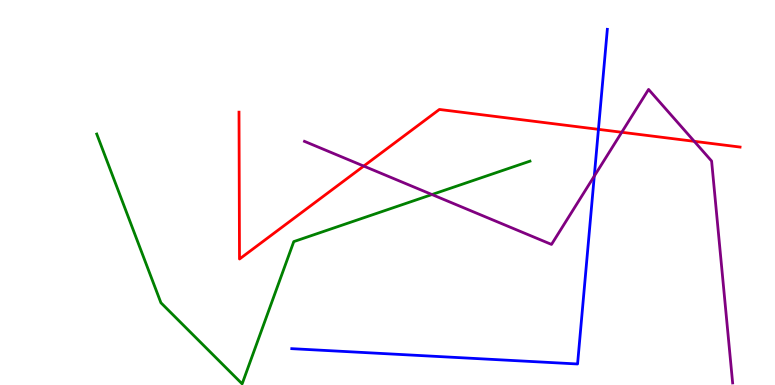[{'lines': ['blue', 'red'], 'intersections': [{'x': 7.72, 'y': 6.64}]}, {'lines': ['green', 'red'], 'intersections': []}, {'lines': ['purple', 'red'], 'intersections': [{'x': 4.69, 'y': 5.69}, {'x': 8.02, 'y': 6.56}, {'x': 8.96, 'y': 6.33}]}, {'lines': ['blue', 'green'], 'intersections': []}, {'lines': ['blue', 'purple'], 'intersections': [{'x': 7.67, 'y': 5.43}]}, {'lines': ['green', 'purple'], 'intersections': [{'x': 5.57, 'y': 4.95}]}]